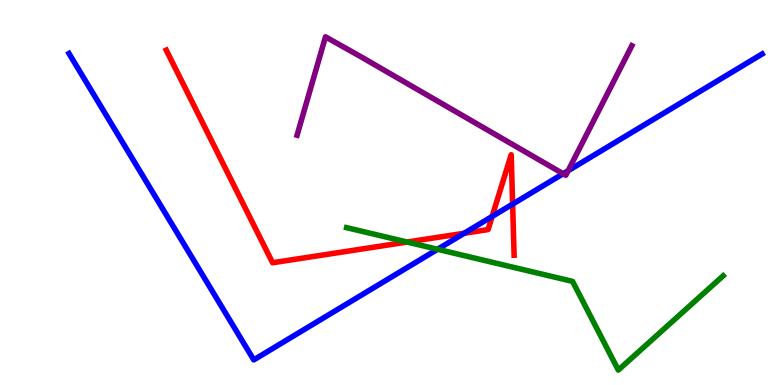[{'lines': ['blue', 'red'], 'intersections': [{'x': 5.99, 'y': 3.94}, {'x': 6.35, 'y': 4.38}, {'x': 6.61, 'y': 4.7}]}, {'lines': ['green', 'red'], 'intersections': [{'x': 5.25, 'y': 3.71}]}, {'lines': ['purple', 'red'], 'intersections': []}, {'lines': ['blue', 'green'], 'intersections': [{'x': 5.65, 'y': 3.53}]}, {'lines': ['blue', 'purple'], 'intersections': [{'x': 7.27, 'y': 5.49}, {'x': 7.33, 'y': 5.57}]}, {'lines': ['green', 'purple'], 'intersections': []}]